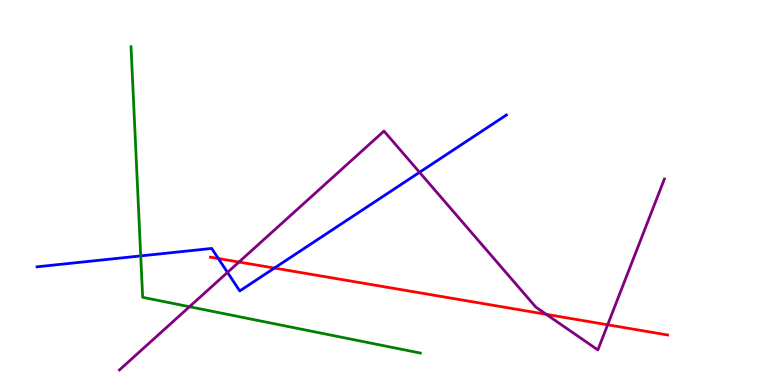[{'lines': ['blue', 'red'], 'intersections': [{'x': 2.82, 'y': 3.29}, {'x': 3.54, 'y': 3.04}]}, {'lines': ['green', 'red'], 'intersections': []}, {'lines': ['purple', 'red'], 'intersections': [{'x': 3.08, 'y': 3.19}, {'x': 7.05, 'y': 1.84}, {'x': 7.84, 'y': 1.56}]}, {'lines': ['blue', 'green'], 'intersections': [{'x': 1.82, 'y': 3.35}]}, {'lines': ['blue', 'purple'], 'intersections': [{'x': 2.94, 'y': 2.92}, {'x': 5.41, 'y': 5.52}]}, {'lines': ['green', 'purple'], 'intersections': [{'x': 2.44, 'y': 2.03}]}]